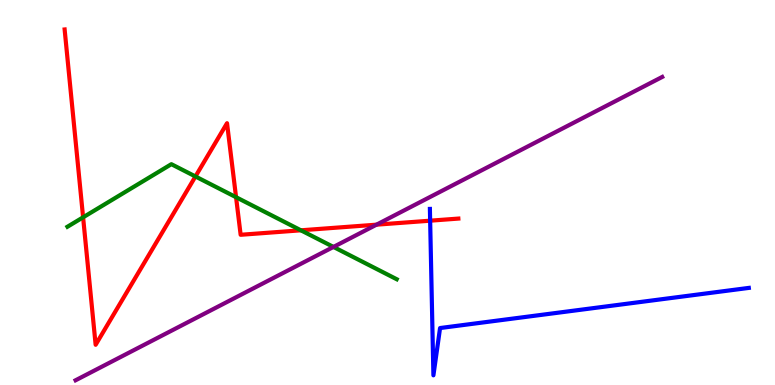[{'lines': ['blue', 'red'], 'intersections': [{'x': 5.55, 'y': 4.27}]}, {'lines': ['green', 'red'], 'intersections': [{'x': 1.07, 'y': 4.36}, {'x': 2.52, 'y': 5.42}, {'x': 3.05, 'y': 4.88}, {'x': 3.88, 'y': 4.02}]}, {'lines': ['purple', 'red'], 'intersections': [{'x': 4.86, 'y': 4.16}]}, {'lines': ['blue', 'green'], 'intersections': []}, {'lines': ['blue', 'purple'], 'intersections': []}, {'lines': ['green', 'purple'], 'intersections': [{'x': 4.3, 'y': 3.59}]}]